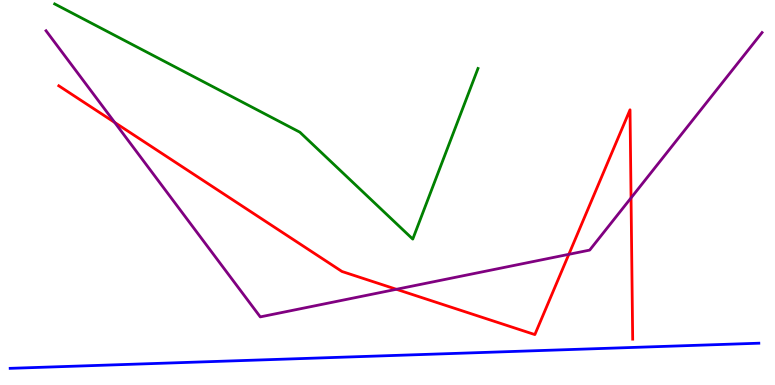[{'lines': ['blue', 'red'], 'intersections': []}, {'lines': ['green', 'red'], 'intersections': []}, {'lines': ['purple', 'red'], 'intersections': [{'x': 1.48, 'y': 6.82}, {'x': 5.11, 'y': 2.49}, {'x': 7.34, 'y': 3.39}, {'x': 8.14, 'y': 4.86}]}, {'lines': ['blue', 'green'], 'intersections': []}, {'lines': ['blue', 'purple'], 'intersections': []}, {'lines': ['green', 'purple'], 'intersections': []}]